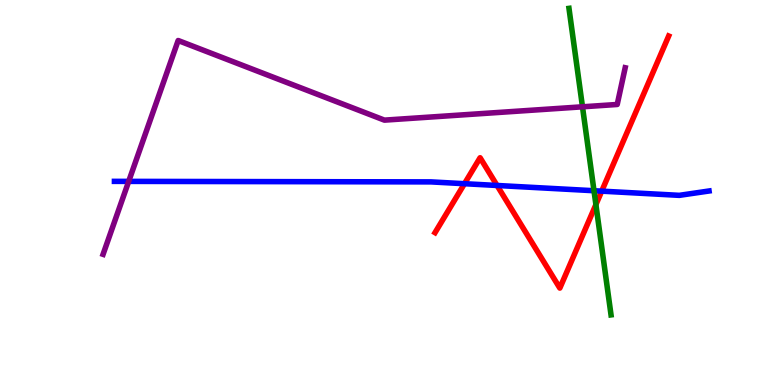[{'lines': ['blue', 'red'], 'intersections': [{'x': 5.99, 'y': 5.23}, {'x': 6.41, 'y': 5.18}, {'x': 7.76, 'y': 5.04}]}, {'lines': ['green', 'red'], 'intersections': [{'x': 7.69, 'y': 4.69}]}, {'lines': ['purple', 'red'], 'intersections': []}, {'lines': ['blue', 'green'], 'intersections': [{'x': 7.66, 'y': 5.05}]}, {'lines': ['blue', 'purple'], 'intersections': [{'x': 1.66, 'y': 5.29}]}, {'lines': ['green', 'purple'], 'intersections': [{'x': 7.52, 'y': 7.23}]}]